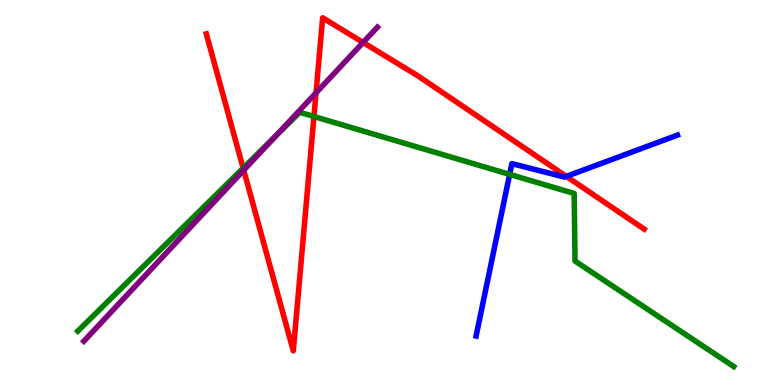[{'lines': ['blue', 'red'], 'intersections': [{'x': 7.31, 'y': 5.42}]}, {'lines': ['green', 'red'], 'intersections': [{'x': 3.14, 'y': 5.63}, {'x': 4.05, 'y': 6.97}]}, {'lines': ['purple', 'red'], 'intersections': [{'x': 3.14, 'y': 5.58}, {'x': 4.08, 'y': 7.59}, {'x': 4.69, 'y': 8.9}]}, {'lines': ['blue', 'green'], 'intersections': [{'x': 6.58, 'y': 5.47}]}, {'lines': ['blue', 'purple'], 'intersections': []}, {'lines': ['green', 'purple'], 'intersections': [{'x': 3.54, 'y': 6.44}]}]